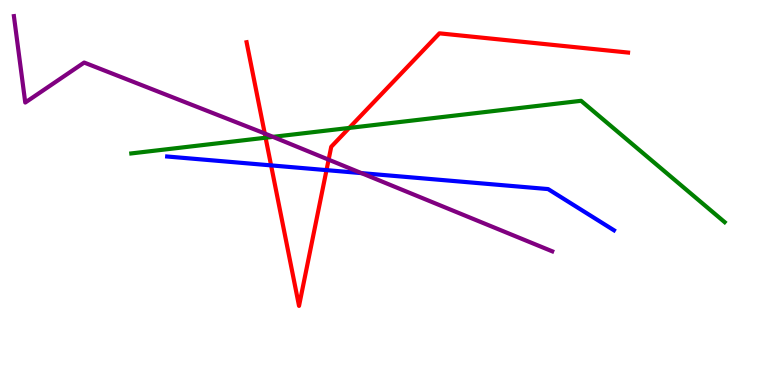[{'lines': ['blue', 'red'], 'intersections': [{'x': 3.5, 'y': 5.7}, {'x': 4.21, 'y': 5.58}]}, {'lines': ['green', 'red'], 'intersections': [{'x': 3.43, 'y': 6.42}, {'x': 4.51, 'y': 6.68}]}, {'lines': ['purple', 'red'], 'intersections': [{'x': 3.42, 'y': 6.53}, {'x': 4.24, 'y': 5.85}]}, {'lines': ['blue', 'green'], 'intersections': []}, {'lines': ['blue', 'purple'], 'intersections': [{'x': 4.66, 'y': 5.5}]}, {'lines': ['green', 'purple'], 'intersections': [{'x': 3.52, 'y': 6.45}]}]